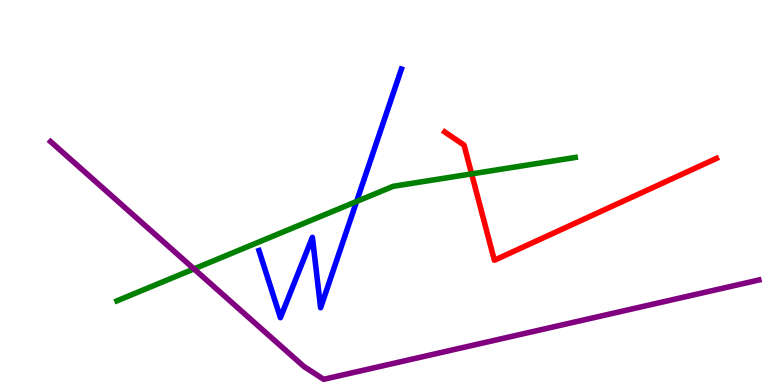[{'lines': ['blue', 'red'], 'intersections': []}, {'lines': ['green', 'red'], 'intersections': [{'x': 6.09, 'y': 5.48}]}, {'lines': ['purple', 'red'], 'intersections': []}, {'lines': ['blue', 'green'], 'intersections': [{'x': 4.6, 'y': 4.77}]}, {'lines': ['blue', 'purple'], 'intersections': []}, {'lines': ['green', 'purple'], 'intersections': [{'x': 2.5, 'y': 3.02}]}]